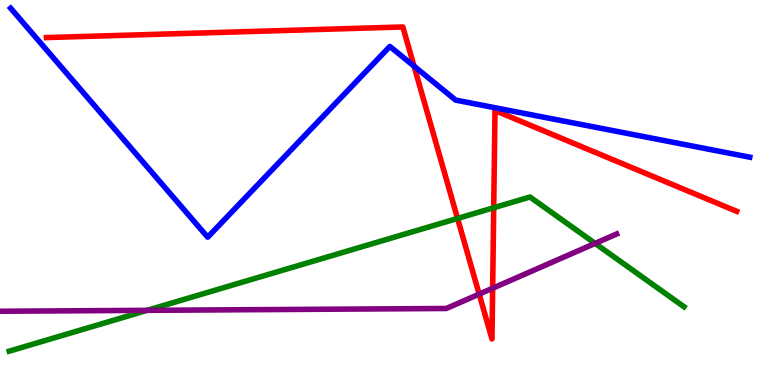[{'lines': ['blue', 'red'], 'intersections': [{'x': 5.34, 'y': 8.28}]}, {'lines': ['green', 'red'], 'intersections': [{'x': 5.9, 'y': 4.33}, {'x': 6.37, 'y': 4.6}]}, {'lines': ['purple', 'red'], 'intersections': [{'x': 6.18, 'y': 2.36}, {'x': 6.36, 'y': 2.51}]}, {'lines': ['blue', 'green'], 'intersections': []}, {'lines': ['blue', 'purple'], 'intersections': []}, {'lines': ['green', 'purple'], 'intersections': [{'x': 1.9, 'y': 1.94}, {'x': 7.68, 'y': 3.68}]}]